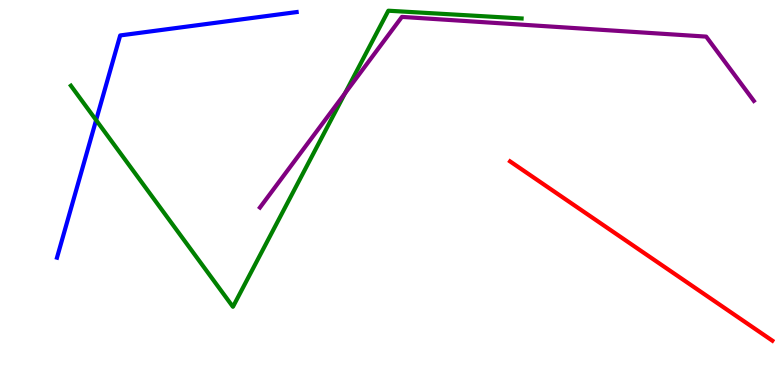[{'lines': ['blue', 'red'], 'intersections': []}, {'lines': ['green', 'red'], 'intersections': []}, {'lines': ['purple', 'red'], 'intersections': []}, {'lines': ['blue', 'green'], 'intersections': [{'x': 1.24, 'y': 6.88}]}, {'lines': ['blue', 'purple'], 'intersections': []}, {'lines': ['green', 'purple'], 'intersections': [{'x': 4.45, 'y': 7.58}]}]